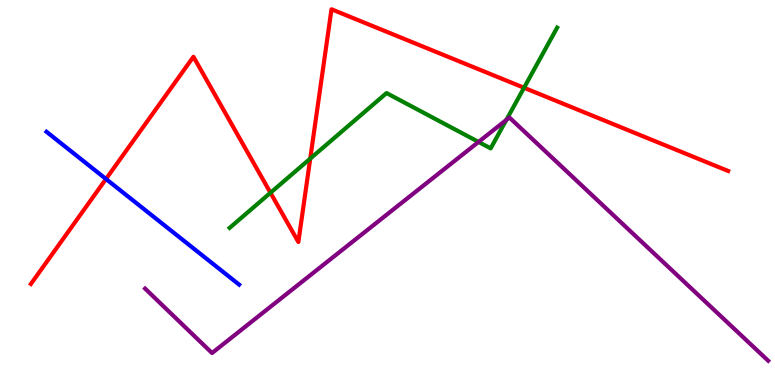[{'lines': ['blue', 'red'], 'intersections': [{'x': 1.37, 'y': 5.35}]}, {'lines': ['green', 'red'], 'intersections': [{'x': 3.49, 'y': 4.99}, {'x': 4.0, 'y': 5.88}, {'x': 6.76, 'y': 7.72}]}, {'lines': ['purple', 'red'], 'intersections': []}, {'lines': ['blue', 'green'], 'intersections': []}, {'lines': ['blue', 'purple'], 'intersections': []}, {'lines': ['green', 'purple'], 'intersections': [{'x': 6.17, 'y': 6.31}, {'x': 6.53, 'y': 6.88}]}]